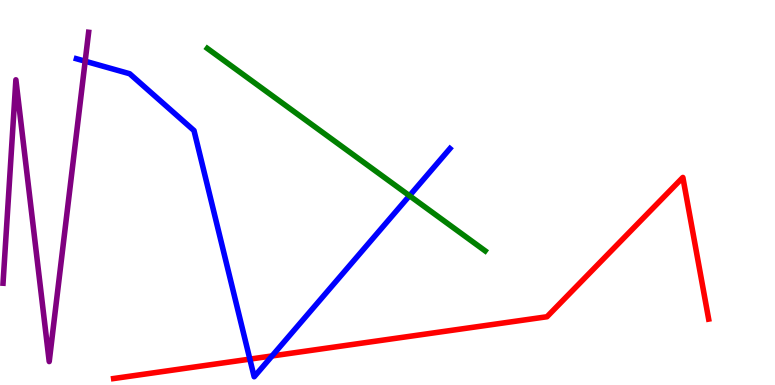[{'lines': ['blue', 'red'], 'intersections': [{'x': 3.22, 'y': 0.672}, {'x': 3.51, 'y': 0.754}]}, {'lines': ['green', 'red'], 'intersections': []}, {'lines': ['purple', 'red'], 'intersections': []}, {'lines': ['blue', 'green'], 'intersections': [{'x': 5.28, 'y': 4.92}]}, {'lines': ['blue', 'purple'], 'intersections': [{'x': 1.1, 'y': 8.41}]}, {'lines': ['green', 'purple'], 'intersections': []}]